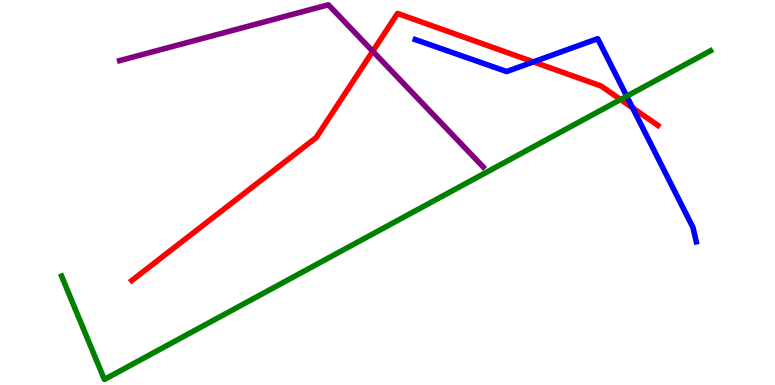[{'lines': ['blue', 'red'], 'intersections': [{'x': 6.88, 'y': 8.39}, {'x': 8.16, 'y': 7.2}]}, {'lines': ['green', 'red'], 'intersections': [{'x': 8.01, 'y': 7.41}]}, {'lines': ['purple', 'red'], 'intersections': [{'x': 4.81, 'y': 8.67}]}, {'lines': ['blue', 'green'], 'intersections': [{'x': 8.09, 'y': 7.5}]}, {'lines': ['blue', 'purple'], 'intersections': []}, {'lines': ['green', 'purple'], 'intersections': []}]